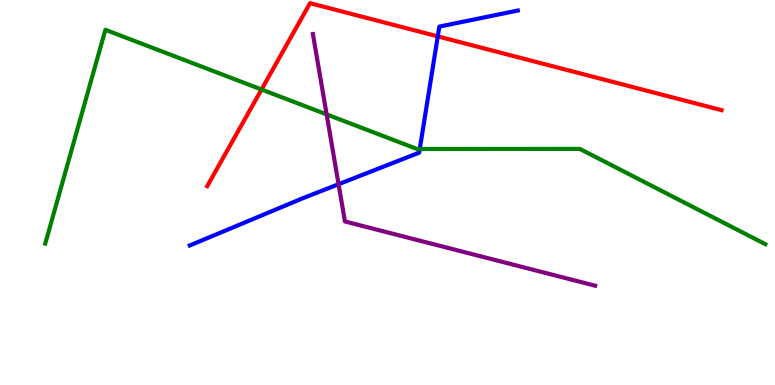[{'lines': ['blue', 'red'], 'intersections': [{'x': 5.65, 'y': 9.06}]}, {'lines': ['green', 'red'], 'intersections': [{'x': 3.37, 'y': 7.68}]}, {'lines': ['purple', 'red'], 'intersections': []}, {'lines': ['blue', 'green'], 'intersections': [{'x': 5.42, 'y': 6.13}]}, {'lines': ['blue', 'purple'], 'intersections': [{'x': 4.37, 'y': 5.22}]}, {'lines': ['green', 'purple'], 'intersections': [{'x': 4.21, 'y': 7.03}]}]